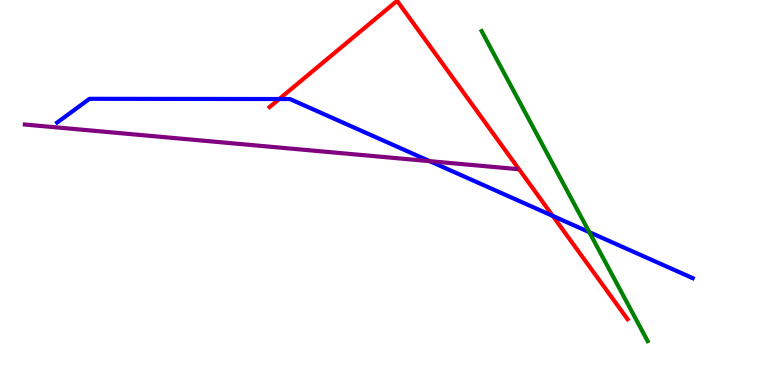[{'lines': ['blue', 'red'], 'intersections': [{'x': 3.6, 'y': 7.43}, {'x': 7.13, 'y': 4.39}]}, {'lines': ['green', 'red'], 'intersections': []}, {'lines': ['purple', 'red'], 'intersections': []}, {'lines': ['blue', 'green'], 'intersections': [{'x': 7.6, 'y': 3.97}]}, {'lines': ['blue', 'purple'], 'intersections': [{'x': 5.54, 'y': 5.81}]}, {'lines': ['green', 'purple'], 'intersections': []}]